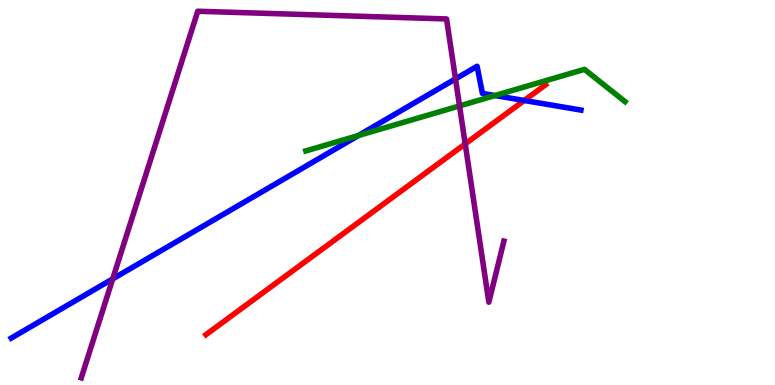[{'lines': ['blue', 'red'], 'intersections': [{'x': 6.76, 'y': 7.39}]}, {'lines': ['green', 'red'], 'intersections': []}, {'lines': ['purple', 'red'], 'intersections': [{'x': 6.0, 'y': 6.26}]}, {'lines': ['blue', 'green'], 'intersections': [{'x': 4.62, 'y': 6.48}, {'x': 6.39, 'y': 7.52}]}, {'lines': ['blue', 'purple'], 'intersections': [{'x': 1.45, 'y': 2.76}, {'x': 5.88, 'y': 7.95}]}, {'lines': ['green', 'purple'], 'intersections': [{'x': 5.93, 'y': 7.25}]}]